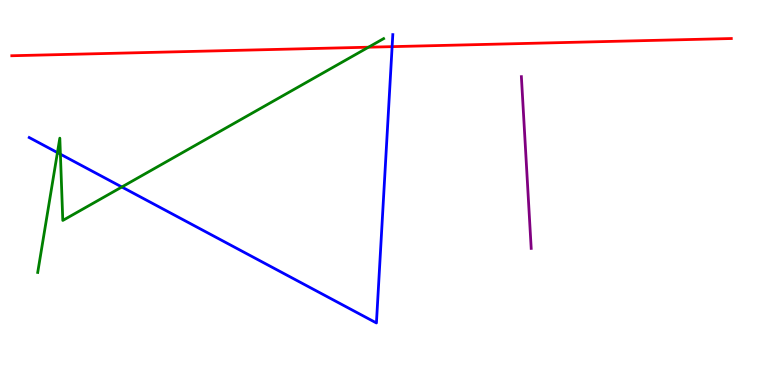[{'lines': ['blue', 'red'], 'intersections': [{'x': 5.06, 'y': 8.79}]}, {'lines': ['green', 'red'], 'intersections': [{'x': 4.75, 'y': 8.77}]}, {'lines': ['purple', 'red'], 'intersections': []}, {'lines': ['blue', 'green'], 'intersections': [{'x': 0.741, 'y': 6.04}, {'x': 0.779, 'y': 6.0}, {'x': 1.57, 'y': 5.14}]}, {'lines': ['blue', 'purple'], 'intersections': []}, {'lines': ['green', 'purple'], 'intersections': []}]